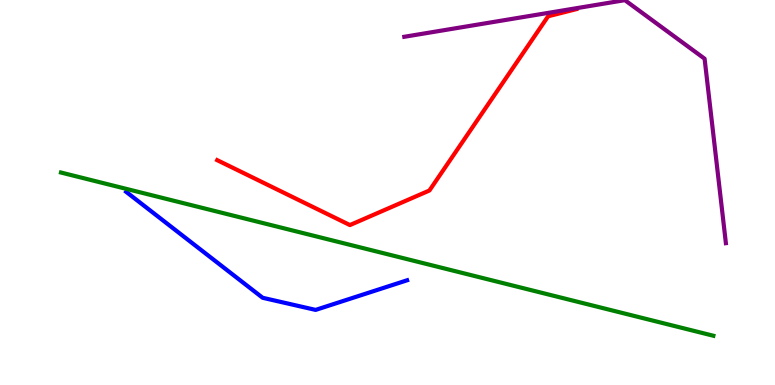[{'lines': ['blue', 'red'], 'intersections': []}, {'lines': ['green', 'red'], 'intersections': []}, {'lines': ['purple', 'red'], 'intersections': []}, {'lines': ['blue', 'green'], 'intersections': []}, {'lines': ['blue', 'purple'], 'intersections': []}, {'lines': ['green', 'purple'], 'intersections': []}]